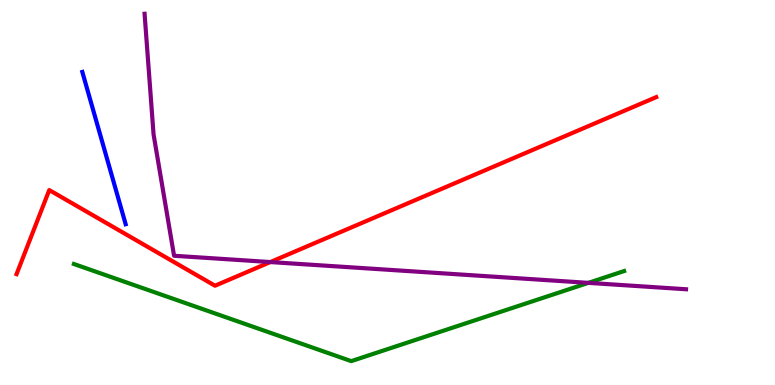[{'lines': ['blue', 'red'], 'intersections': []}, {'lines': ['green', 'red'], 'intersections': []}, {'lines': ['purple', 'red'], 'intersections': [{'x': 3.49, 'y': 3.19}]}, {'lines': ['blue', 'green'], 'intersections': []}, {'lines': ['blue', 'purple'], 'intersections': []}, {'lines': ['green', 'purple'], 'intersections': [{'x': 7.59, 'y': 2.65}]}]